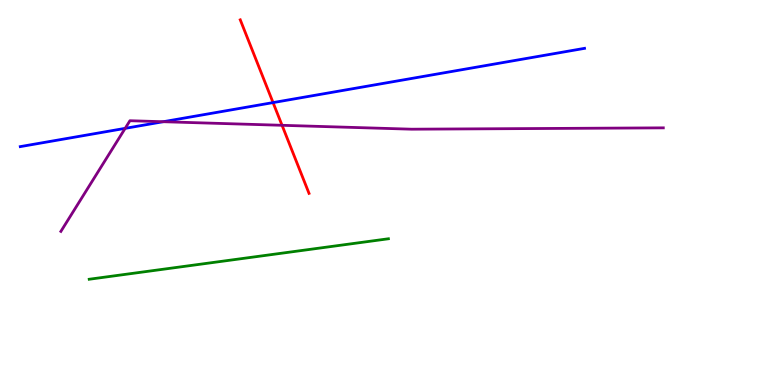[{'lines': ['blue', 'red'], 'intersections': [{'x': 3.52, 'y': 7.34}]}, {'lines': ['green', 'red'], 'intersections': []}, {'lines': ['purple', 'red'], 'intersections': [{'x': 3.64, 'y': 6.75}]}, {'lines': ['blue', 'green'], 'intersections': []}, {'lines': ['blue', 'purple'], 'intersections': [{'x': 1.62, 'y': 6.67}, {'x': 2.11, 'y': 6.84}]}, {'lines': ['green', 'purple'], 'intersections': []}]